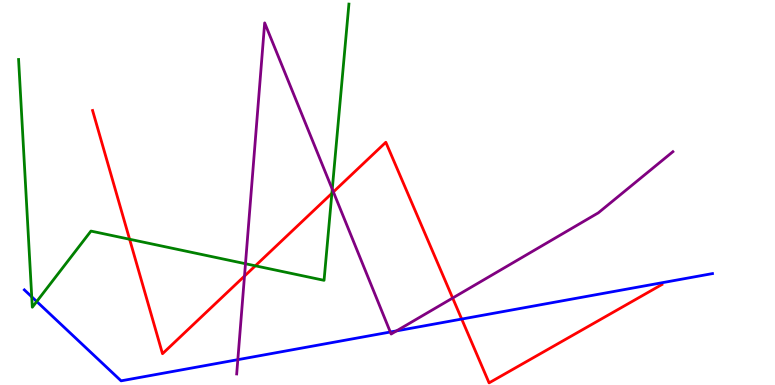[{'lines': ['blue', 'red'], 'intersections': [{'x': 5.96, 'y': 1.71}]}, {'lines': ['green', 'red'], 'intersections': [{'x': 1.67, 'y': 3.79}, {'x': 3.29, 'y': 3.1}, {'x': 4.28, 'y': 4.98}]}, {'lines': ['purple', 'red'], 'intersections': [{'x': 3.15, 'y': 2.83}, {'x': 4.3, 'y': 5.01}, {'x': 5.84, 'y': 2.26}]}, {'lines': ['blue', 'green'], 'intersections': [{'x': 0.409, 'y': 2.29}, {'x': 0.474, 'y': 2.17}]}, {'lines': ['blue', 'purple'], 'intersections': [{'x': 3.07, 'y': 0.658}, {'x': 5.04, 'y': 1.38}, {'x': 5.12, 'y': 1.41}]}, {'lines': ['green', 'purple'], 'intersections': [{'x': 3.17, 'y': 3.15}, {'x': 4.29, 'y': 5.09}]}]